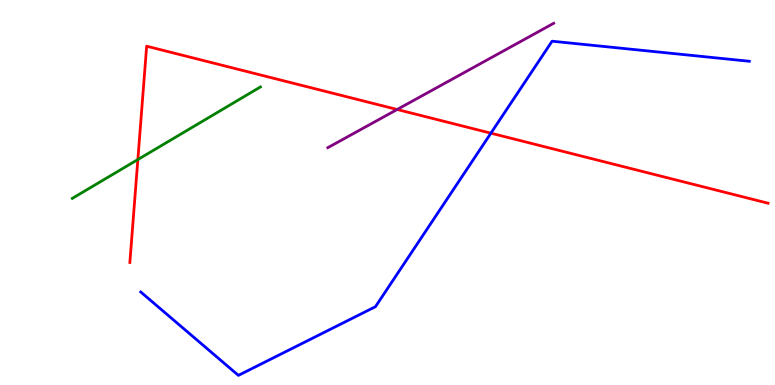[{'lines': ['blue', 'red'], 'intersections': [{'x': 6.33, 'y': 6.54}]}, {'lines': ['green', 'red'], 'intersections': [{'x': 1.78, 'y': 5.86}]}, {'lines': ['purple', 'red'], 'intersections': [{'x': 5.12, 'y': 7.16}]}, {'lines': ['blue', 'green'], 'intersections': []}, {'lines': ['blue', 'purple'], 'intersections': []}, {'lines': ['green', 'purple'], 'intersections': []}]